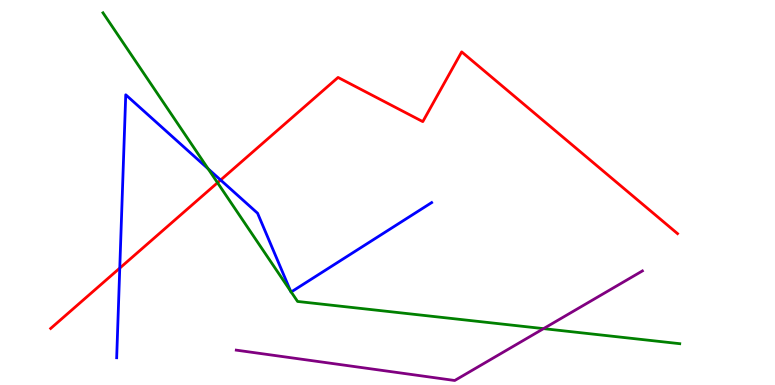[{'lines': ['blue', 'red'], 'intersections': [{'x': 1.55, 'y': 3.04}, {'x': 2.85, 'y': 5.32}]}, {'lines': ['green', 'red'], 'intersections': [{'x': 2.81, 'y': 5.25}]}, {'lines': ['purple', 'red'], 'intersections': []}, {'lines': ['blue', 'green'], 'intersections': [{'x': 2.69, 'y': 5.62}, {'x': 3.75, 'y': 2.44}, {'x': 3.76, 'y': 2.42}]}, {'lines': ['blue', 'purple'], 'intersections': []}, {'lines': ['green', 'purple'], 'intersections': [{'x': 7.01, 'y': 1.46}]}]